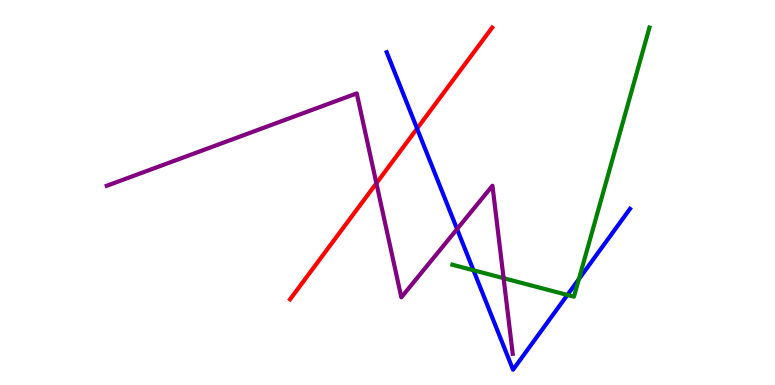[{'lines': ['blue', 'red'], 'intersections': [{'x': 5.38, 'y': 6.66}]}, {'lines': ['green', 'red'], 'intersections': []}, {'lines': ['purple', 'red'], 'intersections': [{'x': 4.86, 'y': 5.24}]}, {'lines': ['blue', 'green'], 'intersections': [{'x': 6.11, 'y': 2.98}, {'x': 7.32, 'y': 2.34}, {'x': 7.47, 'y': 2.75}]}, {'lines': ['blue', 'purple'], 'intersections': [{'x': 5.9, 'y': 4.05}]}, {'lines': ['green', 'purple'], 'intersections': [{'x': 6.5, 'y': 2.77}]}]